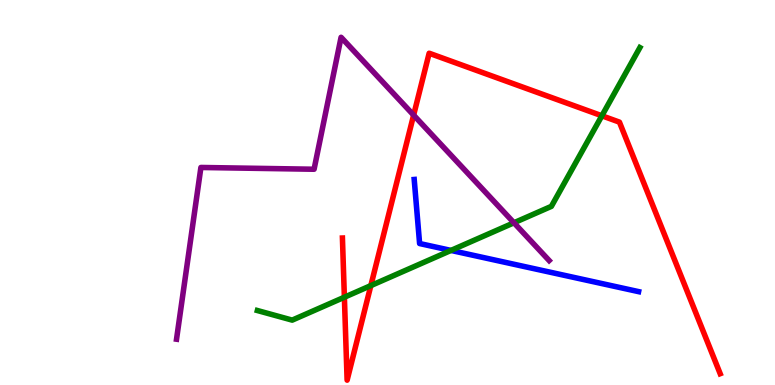[{'lines': ['blue', 'red'], 'intersections': []}, {'lines': ['green', 'red'], 'intersections': [{'x': 4.44, 'y': 2.28}, {'x': 4.79, 'y': 2.58}, {'x': 7.77, 'y': 6.99}]}, {'lines': ['purple', 'red'], 'intersections': [{'x': 5.34, 'y': 7.01}]}, {'lines': ['blue', 'green'], 'intersections': [{'x': 5.82, 'y': 3.5}]}, {'lines': ['blue', 'purple'], 'intersections': []}, {'lines': ['green', 'purple'], 'intersections': [{'x': 6.63, 'y': 4.21}]}]